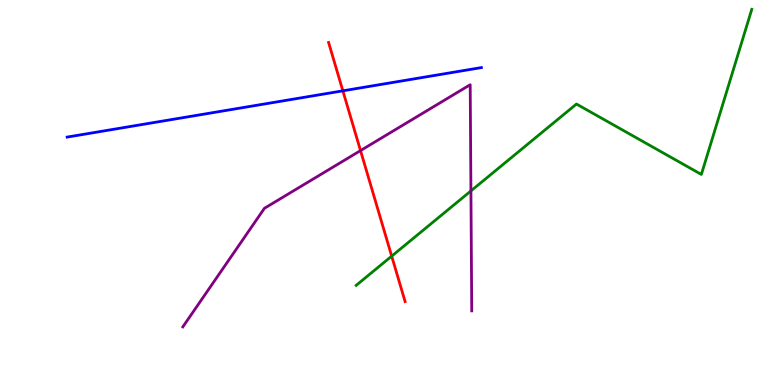[{'lines': ['blue', 'red'], 'intersections': [{'x': 4.42, 'y': 7.64}]}, {'lines': ['green', 'red'], 'intersections': [{'x': 5.05, 'y': 3.35}]}, {'lines': ['purple', 'red'], 'intersections': [{'x': 4.65, 'y': 6.09}]}, {'lines': ['blue', 'green'], 'intersections': []}, {'lines': ['blue', 'purple'], 'intersections': []}, {'lines': ['green', 'purple'], 'intersections': [{'x': 6.08, 'y': 5.04}]}]